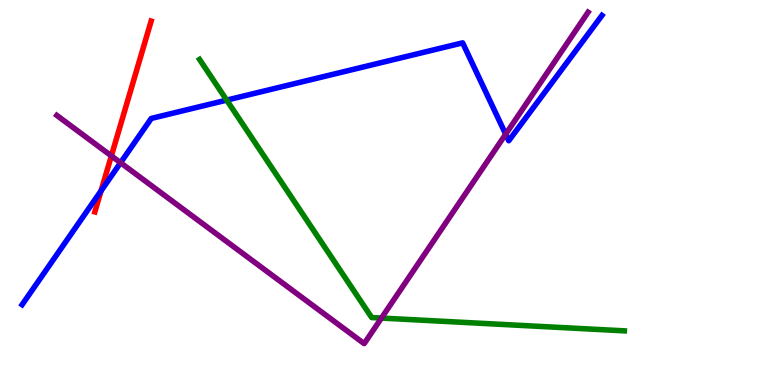[{'lines': ['blue', 'red'], 'intersections': [{'x': 1.3, 'y': 5.04}]}, {'lines': ['green', 'red'], 'intersections': []}, {'lines': ['purple', 'red'], 'intersections': [{'x': 1.44, 'y': 5.95}]}, {'lines': ['blue', 'green'], 'intersections': [{'x': 2.92, 'y': 7.4}]}, {'lines': ['blue', 'purple'], 'intersections': [{'x': 1.56, 'y': 5.77}, {'x': 6.52, 'y': 6.51}]}, {'lines': ['green', 'purple'], 'intersections': [{'x': 4.92, 'y': 1.74}]}]